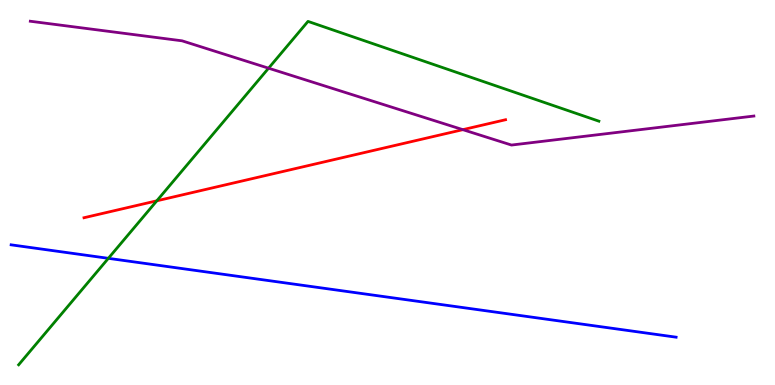[{'lines': ['blue', 'red'], 'intersections': []}, {'lines': ['green', 'red'], 'intersections': [{'x': 2.02, 'y': 4.78}]}, {'lines': ['purple', 'red'], 'intersections': [{'x': 5.97, 'y': 6.63}]}, {'lines': ['blue', 'green'], 'intersections': [{'x': 1.4, 'y': 3.29}]}, {'lines': ['blue', 'purple'], 'intersections': []}, {'lines': ['green', 'purple'], 'intersections': [{'x': 3.47, 'y': 8.23}]}]